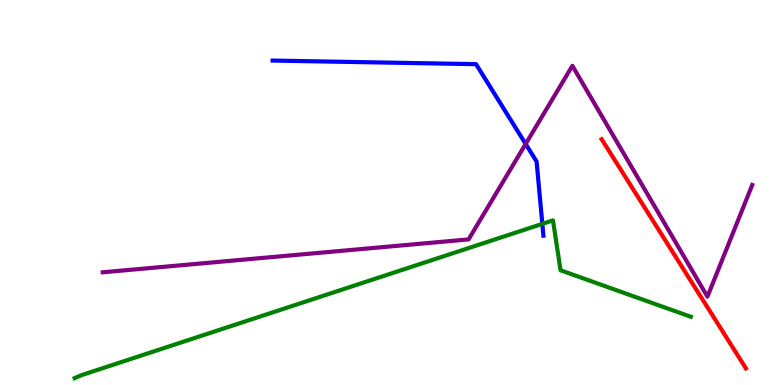[{'lines': ['blue', 'red'], 'intersections': []}, {'lines': ['green', 'red'], 'intersections': []}, {'lines': ['purple', 'red'], 'intersections': []}, {'lines': ['blue', 'green'], 'intersections': [{'x': 7.0, 'y': 4.19}]}, {'lines': ['blue', 'purple'], 'intersections': [{'x': 6.78, 'y': 6.26}]}, {'lines': ['green', 'purple'], 'intersections': []}]